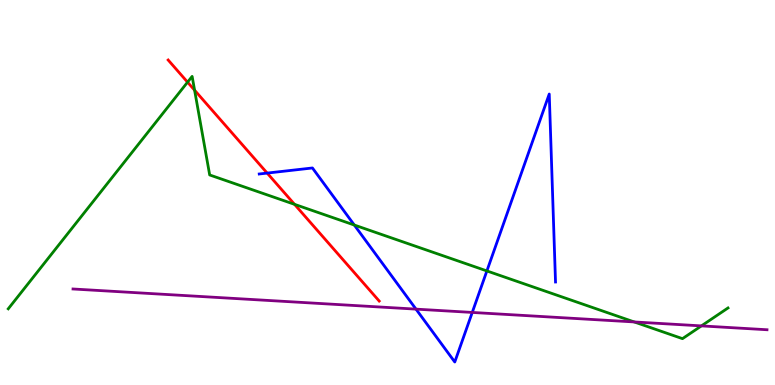[{'lines': ['blue', 'red'], 'intersections': [{'x': 3.45, 'y': 5.5}]}, {'lines': ['green', 'red'], 'intersections': [{'x': 2.42, 'y': 7.87}, {'x': 2.51, 'y': 7.66}, {'x': 3.8, 'y': 4.69}]}, {'lines': ['purple', 'red'], 'intersections': []}, {'lines': ['blue', 'green'], 'intersections': [{'x': 4.57, 'y': 4.16}, {'x': 6.28, 'y': 2.96}]}, {'lines': ['blue', 'purple'], 'intersections': [{'x': 5.37, 'y': 1.97}, {'x': 6.09, 'y': 1.88}]}, {'lines': ['green', 'purple'], 'intersections': [{'x': 8.18, 'y': 1.64}, {'x': 9.05, 'y': 1.54}]}]